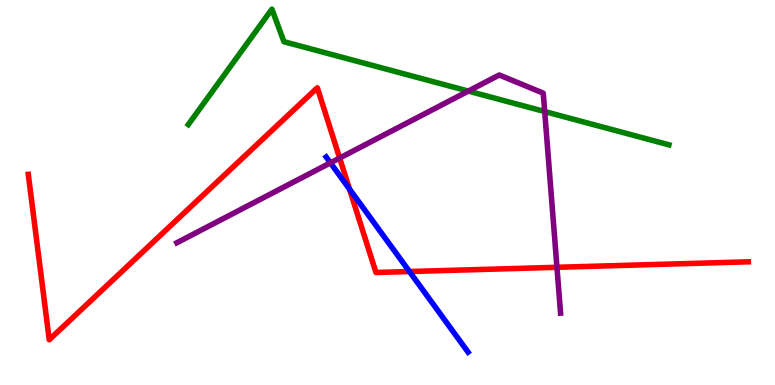[{'lines': ['blue', 'red'], 'intersections': [{'x': 4.51, 'y': 5.09}, {'x': 5.28, 'y': 2.95}]}, {'lines': ['green', 'red'], 'intersections': []}, {'lines': ['purple', 'red'], 'intersections': [{'x': 4.38, 'y': 5.89}, {'x': 7.19, 'y': 3.06}]}, {'lines': ['blue', 'green'], 'intersections': []}, {'lines': ['blue', 'purple'], 'intersections': [{'x': 4.26, 'y': 5.77}]}, {'lines': ['green', 'purple'], 'intersections': [{'x': 6.04, 'y': 7.63}, {'x': 7.03, 'y': 7.1}]}]